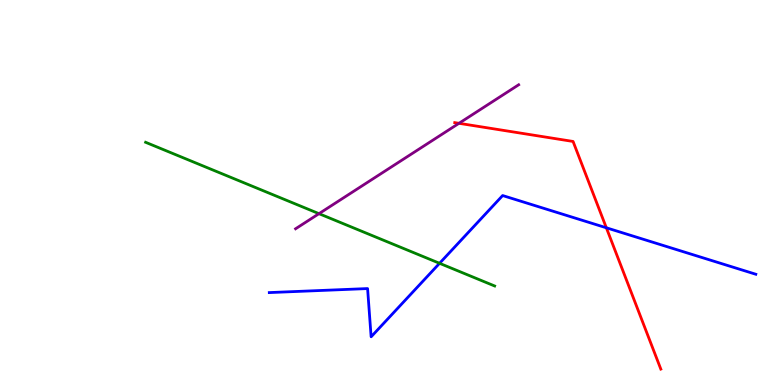[{'lines': ['blue', 'red'], 'intersections': [{'x': 7.82, 'y': 4.08}]}, {'lines': ['green', 'red'], 'intersections': []}, {'lines': ['purple', 'red'], 'intersections': [{'x': 5.92, 'y': 6.8}]}, {'lines': ['blue', 'green'], 'intersections': [{'x': 5.67, 'y': 3.16}]}, {'lines': ['blue', 'purple'], 'intersections': []}, {'lines': ['green', 'purple'], 'intersections': [{'x': 4.12, 'y': 4.45}]}]